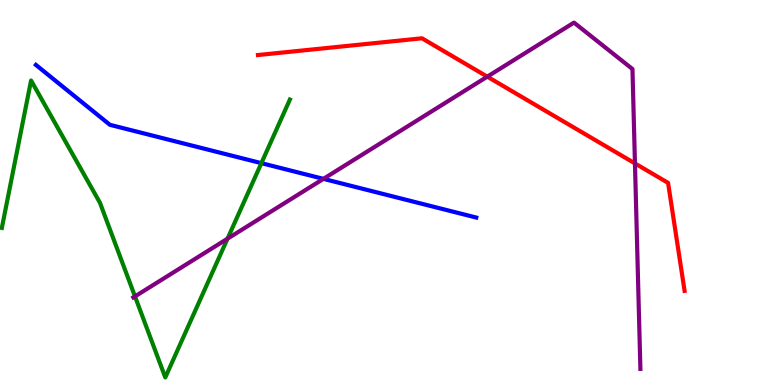[{'lines': ['blue', 'red'], 'intersections': []}, {'lines': ['green', 'red'], 'intersections': []}, {'lines': ['purple', 'red'], 'intersections': [{'x': 6.29, 'y': 8.01}, {'x': 8.19, 'y': 5.76}]}, {'lines': ['blue', 'green'], 'intersections': [{'x': 3.37, 'y': 5.76}]}, {'lines': ['blue', 'purple'], 'intersections': [{'x': 4.17, 'y': 5.35}]}, {'lines': ['green', 'purple'], 'intersections': [{'x': 1.74, 'y': 2.3}, {'x': 2.94, 'y': 3.8}]}]